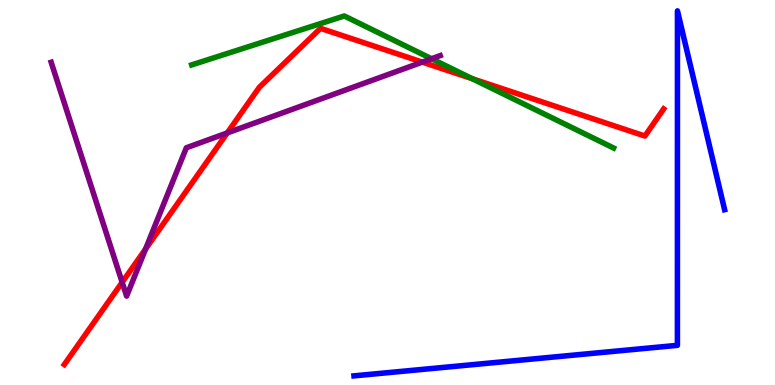[{'lines': ['blue', 'red'], 'intersections': []}, {'lines': ['green', 'red'], 'intersections': [{'x': 6.09, 'y': 7.96}]}, {'lines': ['purple', 'red'], 'intersections': [{'x': 1.58, 'y': 2.67}, {'x': 1.88, 'y': 3.53}, {'x': 2.93, 'y': 6.55}, {'x': 5.45, 'y': 8.39}]}, {'lines': ['blue', 'green'], 'intersections': []}, {'lines': ['blue', 'purple'], 'intersections': []}, {'lines': ['green', 'purple'], 'intersections': [{'x': 5.57, 'y': 8.47}]}]